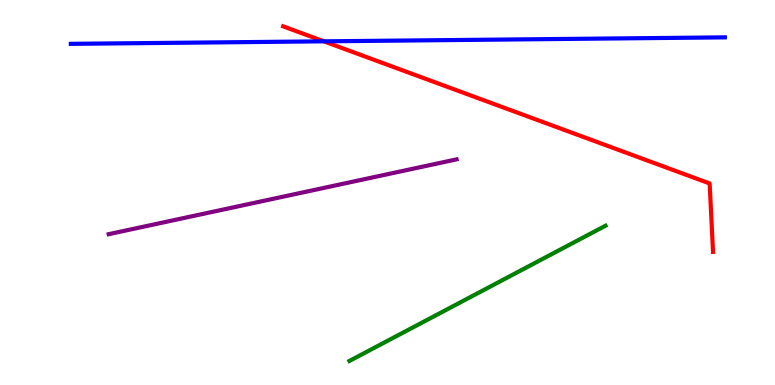[{'lines': ['blue', 'red'], 'intersections': [{'x': 4.18, 'y': 8.93}]}, {'lines': ['green', 'red'], 'intersections': []}, {'lines': ['purple', 'red'], 'intersections': []}, {'lines': ['blue', 'green'], 'intersections': []}, {'lines': ['blue', 'purple'], 'intersections': []}, {'lines': ['green', 'purple'], 'intersections': []}]